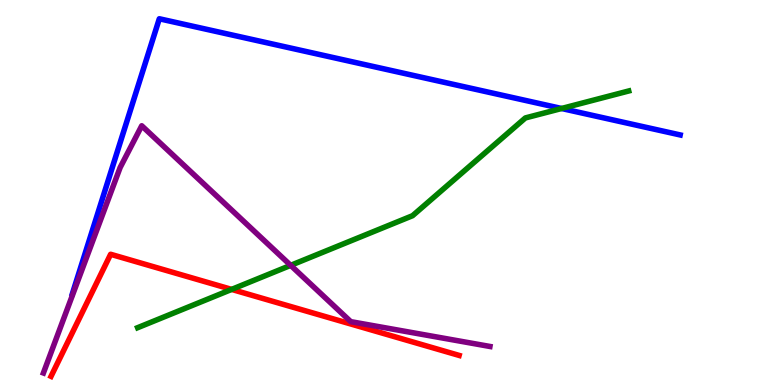[{'lines': ['blue', 'red'], 'intersections': []}, {'lines': ['green', 'red'], 'intersections': [{'x': 2.99, 'y': 2.48}]}, {'lines': ['purple', 'red'], 'intersections': []}, {'lines': ['blue', 'green'], 'intersections': [{'x': 7.25, 'y': 7.18}]}, {'lines': ['blue', 'purple'], 'intersections': []}, {'lines': ['green', 'purple'], 'intersections': [{'x': 3.75, 'y': 3.11}]}]